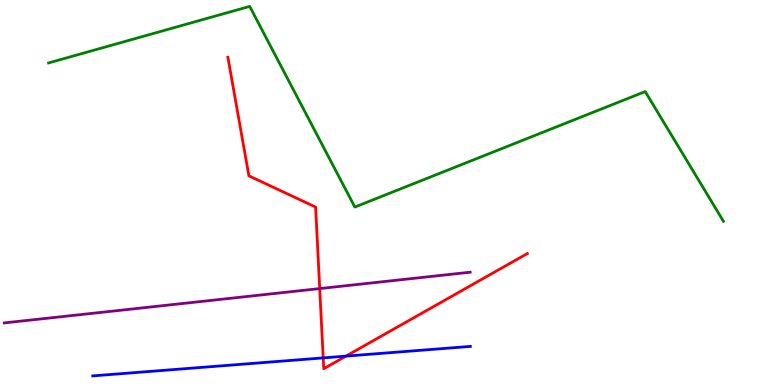[{'lines': ['blue', 'red'], 'intersections': [{'x': 4.17, 'y': 0.704}, {'x': 4.46, 'y': 0.75}]}, {'lines': ['green', 'red'], 'intersections': []}, {'lines': ['purple', 'red'], 'intersections': [{'x': 4.13, 'y': 2.5}]}, {'lines': ['blue', 'green'], 'intersections': []}, {'lines': ['blue', 'purple'], 'intersections': []}, {'lines': ['green', 'purple'], 'intersections': []}]